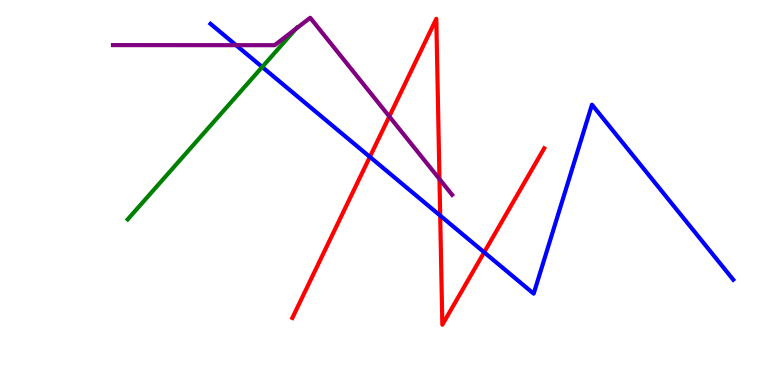[{'lines': ['blue', 'red'], 'intersections': [{'x': 4.77, 'y': 5.93}, {'x': 5.68, 'y': 4.4}, {'x': 6.25, 'y': 3.45}]}, {'lines': ['green', 'red'], 'intersections': []}, {'lines': ['purple', 'red'], 'intersections': [{'x': 5.02, 'y': 6.97}, {'x': 5.67, 'y': 5.35}]}, {'lines': ['blue', 'green'], 'intersections': [{'x': 3.38, 'y': 8.26}]}, {'lines': ['blue', 'purple'], 'intersections': [{'x': 3.05, 'y': 8.83}]}, {'lines': ['green', 'purple'], 'intersections': [{'x': 3.82, 'y': 9.25}]}]